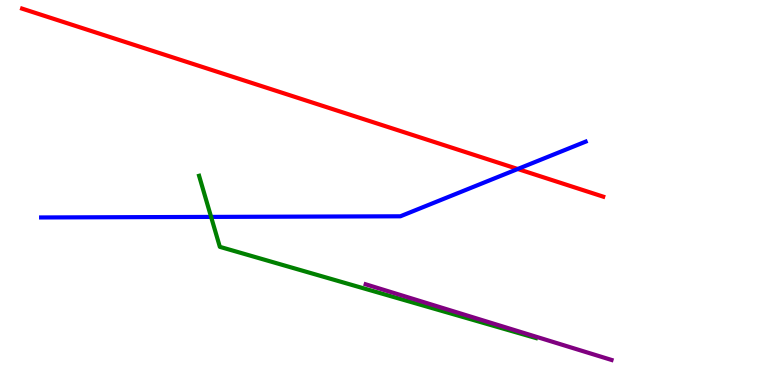[{'lines': ['blue', 'red'], 'intersections': [{'x': 6.68, 'y': 5.61}]}, {'lines': ['green', 'red'], 'intersections': []}, {'lines': ['purple', 'red'], 'intersections': []}, {'lines': ['blue', 'green'], 'intersections': [{'x': 2.72, 'y': 4.37}]}, {'lines': ['blue', 'purple'], 'intersections': []}, {'lines': ['green', 'purple'], 'intersections': []}]